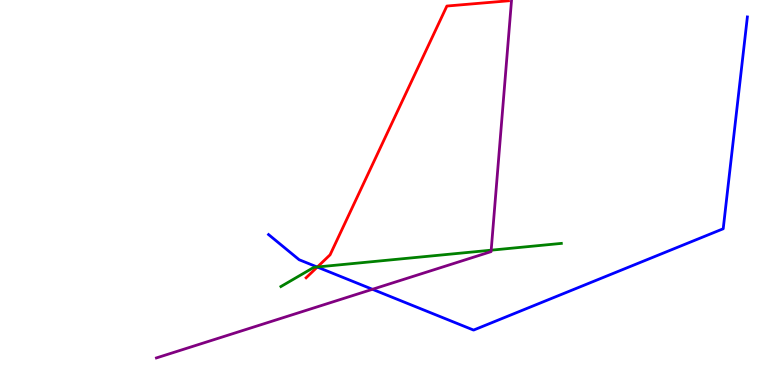[{'lines': ['blue', 'red'], 'intersections': [{'x': 4.09, 'y': 3.06}]}, {'lines': ['green', 'red'], 'intersections': [{'x': 4.1, 'y': 3.07}]}, {'lines': ['purple', 'red'], 'intersections': []}, {'lines': ['blue', 'green'], 'intersections': [{'x': 4.09, 'y': 3.06}]}, {'lines': ['blue', 'purple'], 'intersections': [{'x': 4.81, 'y': 2.49}]}, {'lines': ['green', 'purple'], 'intersections': [{'x': 6.34, 'y': 3.5}]}]